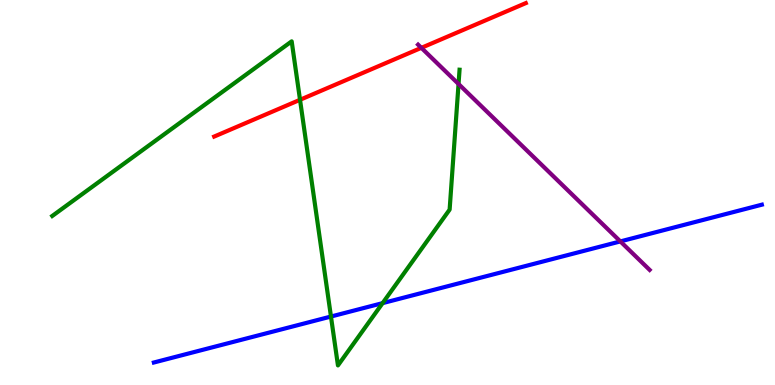[{'lines': ['blue', 'red'], 'intersections': []}, {'lines': ['green', 'red'], 'intersections': [{'x': 3.87, 'y': 7.41}]}, {'lines': ['purple', 'red'], 'intersections': [{'x': 5.44, 'y': 8.76}]}, {'lines': ['blue', 'green'], 'intersections': [{'x': 4.27, 'y': 1.78}, {'x': 4.94, 'y': 2.13}]}, {'lines': ['blue', 'purple'], 'intersections': [{'x': 8.0, 'y': 3.73}]}, {'lines': ['green', 'purple'], 'intersections': [{'x': 5.92, 'y': 7.82}]}]